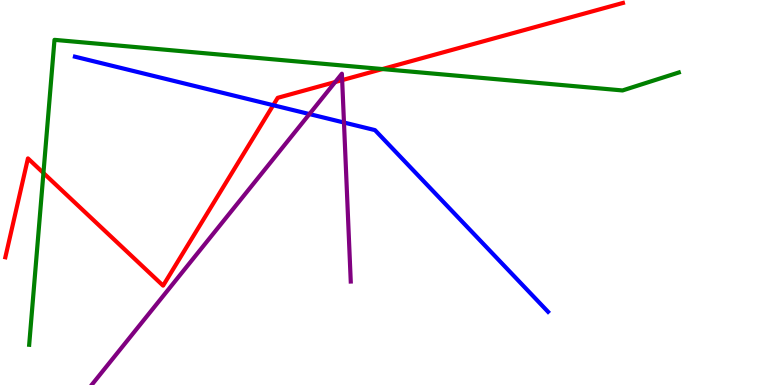[{'lines': ['blue', 'red'], 'intersections': [{'x': 3.53, 'y': 7.27}]}, {'lines': ['green', 'red'], 'intersections': [{'x': 0.561, 'y': 5.51}, {'x': 4.93, 'y': 8.21}]}, {'lines': ['purple', 'red'], 'intersections': [{'x': 4.33, 'y': 7.87}, {'x': 4.41, 'y': 7.92}]}, {'lines': ['blue', 'green'], 'intersections': []}, {'lines': ['blue', 'purple'], 'intersections': [{'x': 3.99, 'y': 7.04}, {'x': 4.44, 'y': 6.82}]}, {'lines': ['green', 'purple'], 'intersections': []}]